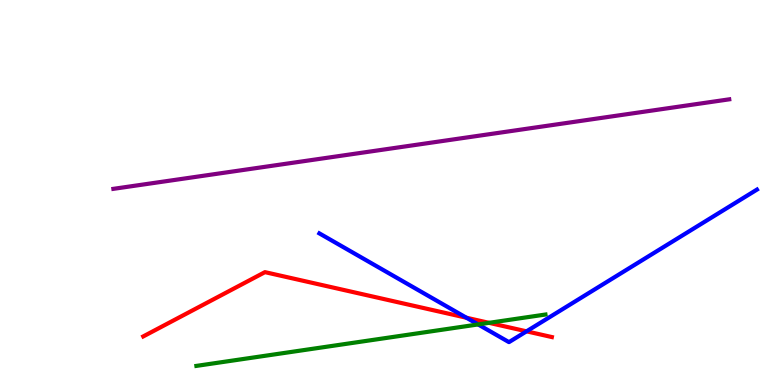[{'lines': ['blue', 'red'], 'intersections': [{'x': 6.02, 'y': 1.75}, {'x': 6.79, 'y': 1.39}]}, {'lines': ['green', 'red'], 'intersections': [{'x': 6.31, 'y': 1.61}]}, {'lines': ['purple', 'red'], 'intersections': []}, {'lines': ['blue', 'green'], 'intersections': [{'x': 6.17, 'y': 1.57}]}, {'lines': ['blue', 'purple'], 'intersections': []}, {'lines': ['green', 'purple'], 'intersections': []}]